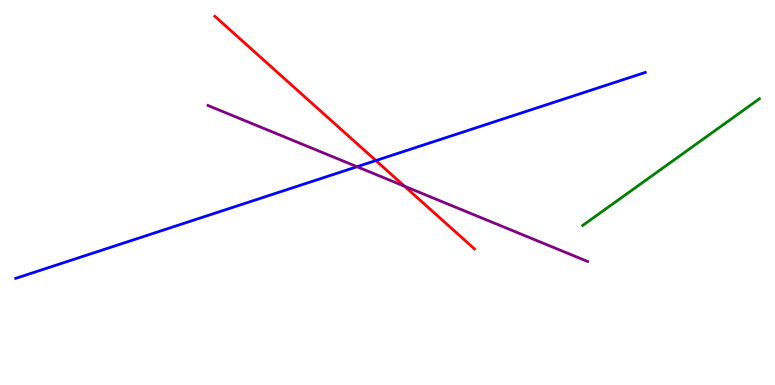[{'lines': ['blue', 'red'], 'intersections': [{'x': 4.85, 'y': 5.83}]}, {'lines': ['green', 'red'], 'intersections': []}, {'lines': ['purple', 'red'], 'intersections': [{'x': 5.22, 'y': 5.16}]}, {'lines': ['blue', 'green'], 'intersections': []}, {'lines': ['blue', 'purple'], 'intersections': [{'x': 4.61, 'y': 5.67}]}, {'lines': ['green', 'purple'], 'intersections': []}]